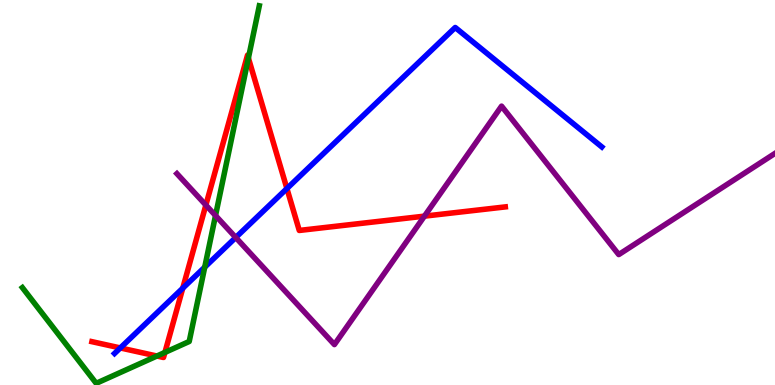[{'lines': ['blue', 'red'], 'intersections': [{'x': 1.55, 'y': 0.963}, {'x': 2.36, 'y': 2.51}, {'x': 3.7, 'y': 5.1}]}, {'lines': ['green', 'red'], 'intersections': [{'x': 2.02, 'y': 0.753}, {'x': 2.13, 'y': 0.846}, {'x': 3.21, 'y': 8.49}]}, {'lines': ['purple', 'red'], 'intersections': [{'x': 2.66, 'y': 4.67}, {'x': 5.48, 'y': 4.39}]}, {'lines': ['blue', 'green'], 'intersections': [{'x': 2.64, 'y': 3.06}]}, {'lines': ['blue', 'purple'], 'intersections': [{'x': 3.04, 'y': 3.83}]}, {'lines': ['green', 'purple'], 'intersections': [{'x': 2.78, 'y': 4.4}]}]